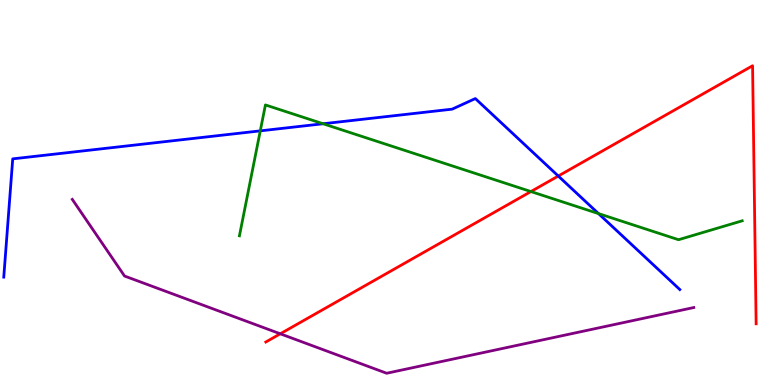[{'lines': ['blue', 'red'], 'intersections': [{'x': 7.2, 'y': 5.43}]}, {'lines': ['green', 'red'], 'intersections': [{'x': 6.85, 'y': 5.02}]}, {'lines': ['purple', 'red'], 'intersections': [{'x': 3.62, 'y': 1.33}]}, {'lines': ['blue', 'green'], 'intersections': [{'x': 3.36, 'y': 6.6}, {'x': 4.17, 'y': 6.79}, {'x': 7.72, 'y': 4.45}]}, {'lines': ['blue', 'purple'], 'intersections': []}, {'lines': ['green', 'purple'], 'intersections': []}]